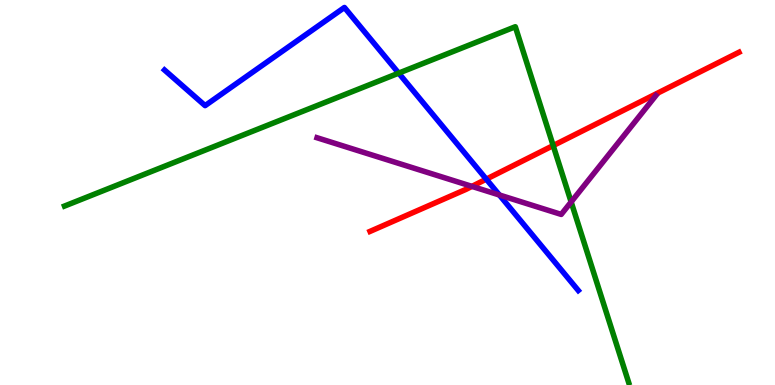[{'lines': ['blue', 'red'], 'intersections': [{'x': 6.27, 'y': 5.35}]}, {'lines': ['green', 'red'], 'intersections': [{'x': 7.14, 'y': 6.22}]}, {'lines': ['purple', 'red'], 'intersections': [{'x': 6.09, 'y': 5.16}]}, {'lines': ['blue', 'green'], 'intersections': [{'x': 5.14, 'y': 8.1}]}, {'lines': ['blue', 'purple'], 'intersections': [{'x': 6.44, 'y': 4.94}]}, {'lines': ['green', 'purple'], 'intersections': [{'x': 7.37, 'y': 4.75}]}]